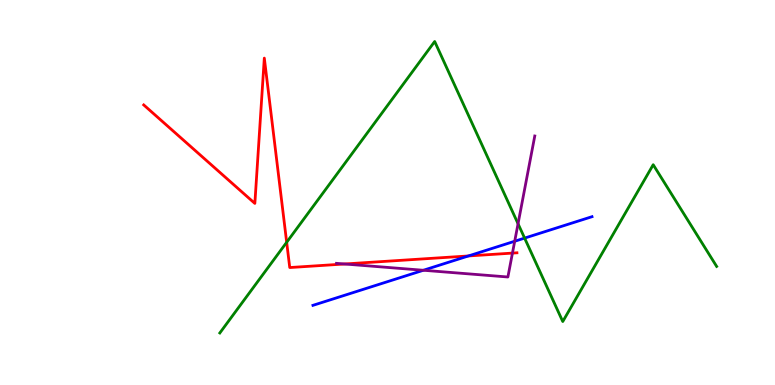[{'lines': ['blue', 'red'], 'intersections': [{'x': 6.04, 'y': 3.35}]}, {'lines': ['green', 'red'], 'intersections': [{'x': 3.7, 'y': 3.71}]}, {'lines': ['purple', 'red'], 'intersections': [{'x': 4.45, 'y': 3.14}, {'x': 6.61, 'y': 3.43}]}, {'lines': ['blue', 'green'], 'intersections': [{'x': 6.77, 'y': 3.82}]}, {'lines': ['blue', 'purple'], 'intersections': [{'x': 5.46, 'y': 2.98}, {'x': 6.64, 'y': 3.73}]}, {'lines': ['green', 'purple'], 'intersections': [{'x': 6.68, 'y': 4.19}]}]